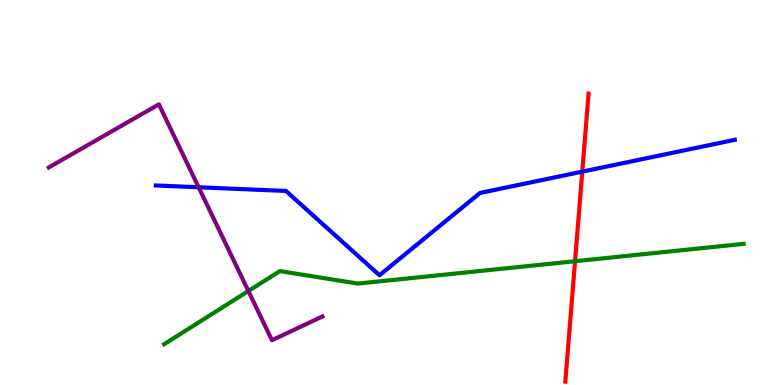[{'lines': ['blue', 'red'], 'intersections': [{'x': 7.51, 'y': 5.54}]}, {'lines': ['green', 'red'], 'intersections': [{'x': 7.42, 'y': 3.22}]}, {'lines': ['purple', 'red'], 'intersections': []}, {'lines': ['blue', 'green'], 'intersections': []}, {'lines': ['blue', 'purple'], 'intersections': [{'x': 2.56, 'y': 5.14}]}, {'lines': ['green', 'purple'], 'intersections': [{'x': 3.2, 'y': 2.44}]}]